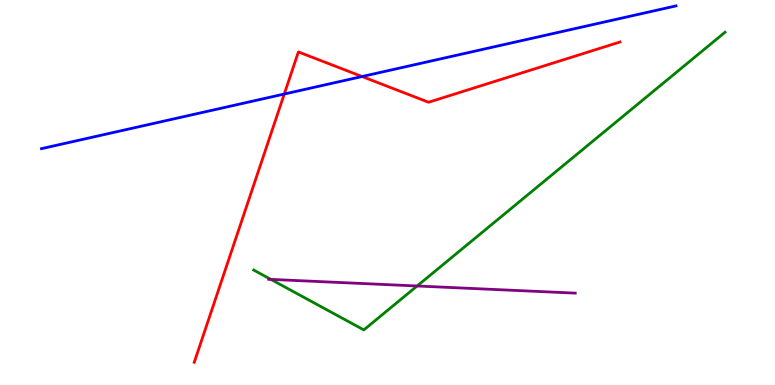[{'lines': ['blue', 'red'], 'intersections': [{'x': 3.67, 'y': 7.56}, {'x': 4.67, 'y': 8.01}]}, {'lines': ['green', 'red'], 'intersections': []}, {'lines': ['purple', 'red'], 'intersections': []}, {'lines': ['blue', 'green'], 'intersections': []}, {'lines': ['blue', 'purple'], 'intersections': []}, {'lines': ['green', 'purple'], 'intersections': [{'x': 3.5, 'y': 2.74}, {'x': 5.38, 'y': 2.57}]}]